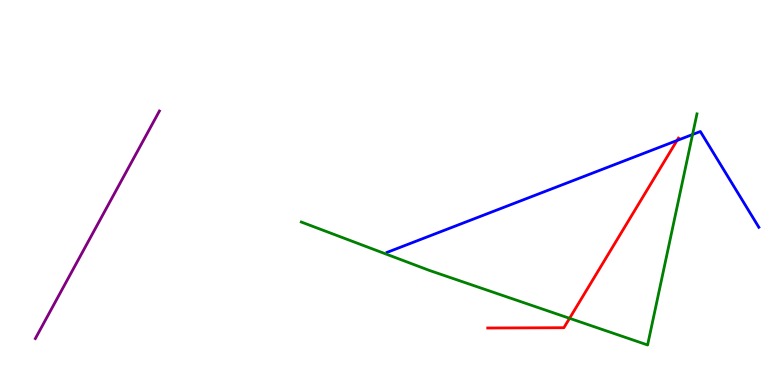[{'lines': ['blue', 'red'], 'intersections': [{'x': 8.74, 'y': 6.35}]}, {'lines': ['green', 'red'], 'intersections': [{'x': 7.35, 'y': 1.73}]}, {'lines': ['purple', 'red'], 'intersections': []}, {'lines': ['blue', 'green'], 'intersections': [{'x': 8.94, 'y': 6.51}]}, {'lines': ['blue', 'purple'], 'intersections': []}, {'lines': ['green', 'purple'], 'intersections': []}]